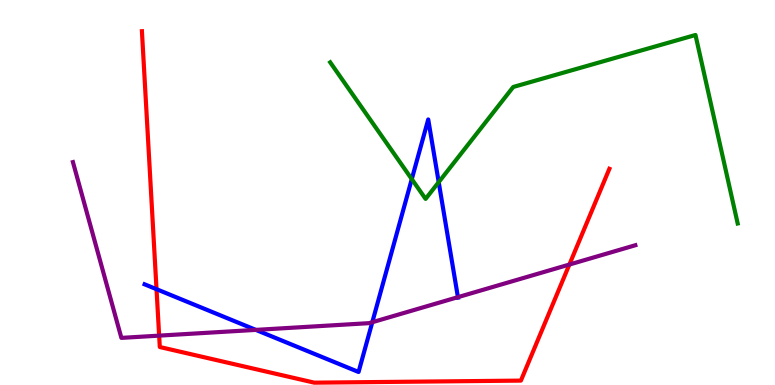[{'lines': ['blue', 'red'], 'intersections': [{'x': 2.02, 'y': 2.49}]}, {'lines': ['green', 'red'], 'intersections': []}, {'lines': ['purple', 'red'], 'intersections': [{'x': 2.05, 'y': 1.28}, {'x': 7.35, 'y': 3.13}]}, {'lines': ['blue', 'green'], 'intersections': [{'x': 5.31, 'y': 5.35}, {'x': 5.66, 'y': 5.27}]}, {'lines': ['blue', 'purple'], 'intersections': [{'x': 3.3, 'y': 1.43}, {'x': 4.8, 'y': 1.63}, {'x': 5.91, 'y': 2.28}]}, {'lines': ['green', 'purple'], 'intersections': []}]